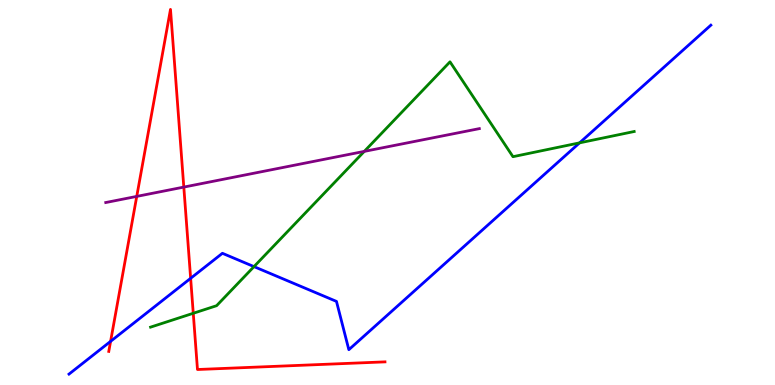[{'lines': ['blue', 'red'], 'intersections': [{'x': 1.43, 'y': 1.13}, {'x': 2.46, 'y': 2.77}]}, {'lines': ['green', 'red'], 'intersections': [{'x': 2.49, 'y': 1.86}]}, {'lines': ['purple', 'red'], 'intersections': [{'x': 1.76, 'y': 4.9}, {'x': 2.37, 'y': 5.14}]}, {'lines': ['blue', 'green'], 'intersections': [{'x': 3.28, 'y': 3.07}, {'x': 7.48, 'y': 6.29}]}, {'lines': ['blue', 'purple'], 'intersections': []}, {'lines': ['green', 'purple'], 'intersections': [{'x': 4.7, 'y': 6.07}]}]